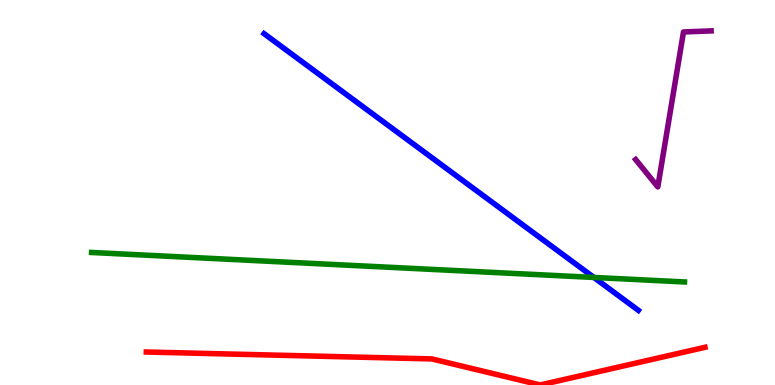[{'lines': ['blue', 'red'], 'intersections': []}, {'lines': ['green', 'red'], 'intersections': []}, {'lines': ['purple', 'red'], 'intersections': []}, {'lines': ['blue', 'green'], 'intersections': [{'x': 7.66, 'y': 2.79}]}, {'lines': ['blue', 'purple'], 'intersections': []}, {'lines': ['green', 'purple'], 'intersections': []}]